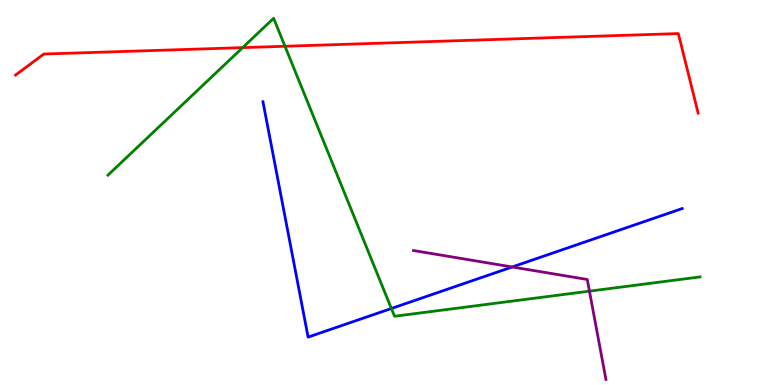[{'lines': ['blue', 'red'], 'intersections': []}, {'lines': ['green', 'red'], 'intersections': [{'x': 3.13, 'y': 8.76}, {'x': 3.68, 'y': 8.8}]}, {'lines': ['purple', 'red'], 'intersections': []}, {'lines': ['blue', 'green'], 'intersections': [{'x': 5.05, 'y': 1.99}]}, {'lines': ['blue', 'purple'], 'intersections': [{'x': 6.61, 'y': 3.07}]}, {'lines': ['green', 'purple'], 'intersections': [{'x': 7.61, 'y': 2.44}]}]